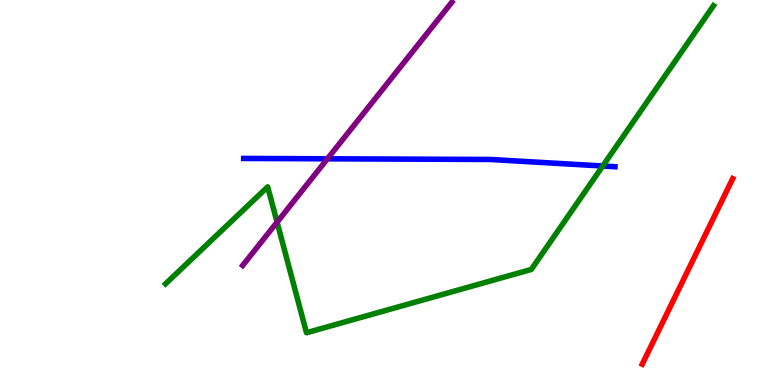[{'lines': ['blue', 'red'], 'intersections': []}, {'lines': ['green', 'red'], 'intersections': []}, {'lines': ['purple', 'red'], 'intersections': []}, {'lines': ['blue', 'green'], 'intersections': [{'x': 7.78, 'y': 5.69}]}, {'lines': ['blue', 'purple'], 'intersections': [{'x': 4.22, 'y': 5.88}]}, {'lines': ['green', 'purple'], 'intersections': [{'x': 3.58, 'y': 4.23}]}]